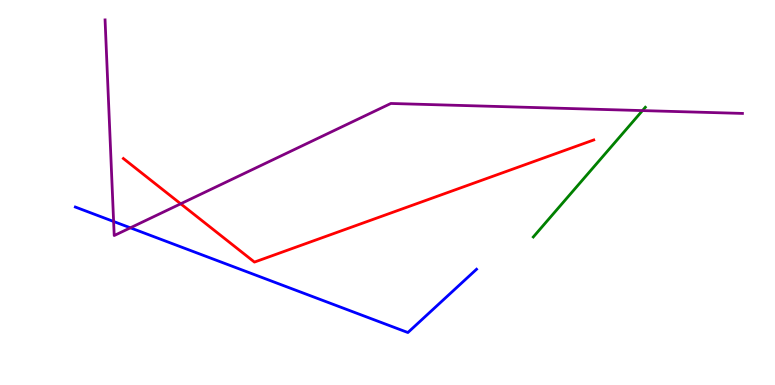[{'lines': ['blue', 'red'], 'intersections': []}, {'lines': ['green', 'red'], 'intersections': []}, {'lines': ['purple', 'red'], 'intersections': [{'x': 2.33, 'y': 4.71}]}, {'lines': ['blue', 'green'], 'intersections': []}, {'lines': ['blue', 'purple'], 'intersections': [{'x': 1.47, 'y': 4.25}, {'x': 1.68, 'y': 4.08}]}, {'lines': ['green', 'purple'], 'intersections': [{'x': 8.29, 'y': 7.13}]}]